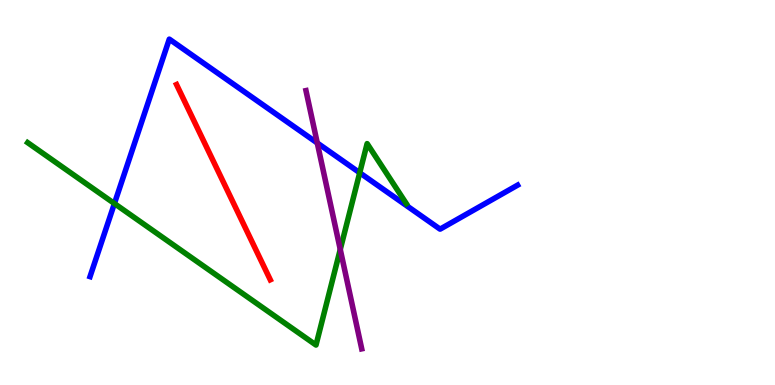[{'lines': ['blue', 'red'], 'intersections': []}, {'lines': ['green', 'red'], 'intersections': []}, {'lines': ['purple', 'red'], 'intersections': []}, {'lines': ['blue', 'green'], 'intersections': [{'x': 1.48, 'y': 4.71}, {'x': 4.64, 'y': 5.51}]}, {'lines': ['blue', 'purple'], 'intersections': [{'x': 4.09, 'y': 6.29}]}, {'lines': ['green', 'purple'], 'intersections': [{'x': 4.39, 'y': 3.52}]}]